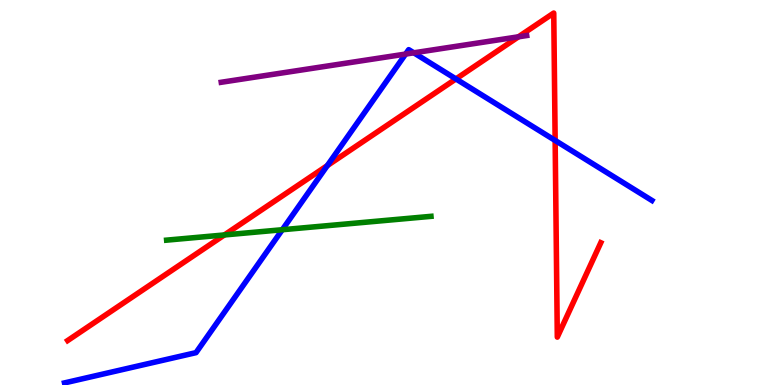[{'lines': ['blue', 'red'], 'intersections': [{'x': 4.22, 'y': 5.7}, {'x': 5.88, 'y': 7.95}, {'x': 7.16, 'y': 6.35}]}, {'lines': ['green', 'red'], 'intersections': [{'x': 2.9, 'y': 3.9}]}, {'lines': ['purple', 'red'], 'intersections': [{'x': 6.69, 'y': 9.04}]}, {'lines': ['blue', 'green'], 'intersections': [{'x': 3.64, 'y': 4.03}]}, {'lines': ['blue', 'purple'], 'intersections': [{'x': 5.23, 'y': 8.6}, {'x': 5.34, 'y': 8.63}]}, {'lines': ['green', 'purple'], 'intersections': []}]